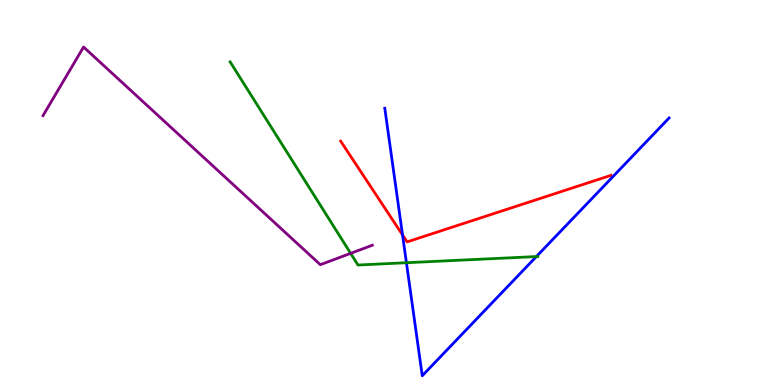[{'lines': ['blue', 'red'], 'intersections': [{'x': 5.19, 'y': 3.9}]}, {'lines': ['green', 'red'], 'intersections': []}, {'lines': ['purple', 'red'], 'intersections': []}, {'lines': ['blue', 'green'], 'intersections': [{'x': 5.24, 'y': 3.18}, {'x': 6.92, 'y': 3.34}]}, {'lines': ['blue', 'purple'], 'intersections': []}, {'lines': ['green', 'purple'], 'intersections': [{'x': 4.52, 'y': 3.42}]}]